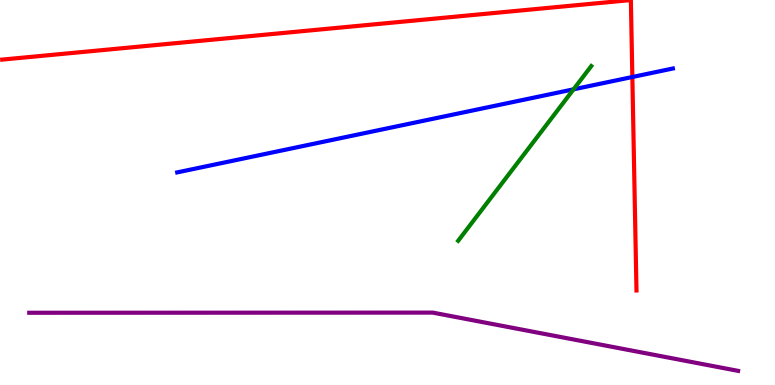[{'lines': ['blue', 'red'], 'intersections': [{'x': 8.16, 'y': 8.0}]}, {'lines': ['green', 'red'], 'intersections': []}, {'lines': ['purple', 'red'], 'intersections': []}, {'lines': ['blue', 'green'], 'intersections': [{'x': 7.4, 'y': 7.68}]}, {'lines': ['blue', 'purple'], 'intersections': []}, {'lines': ['green', 'purple'], 'intersections': []}]